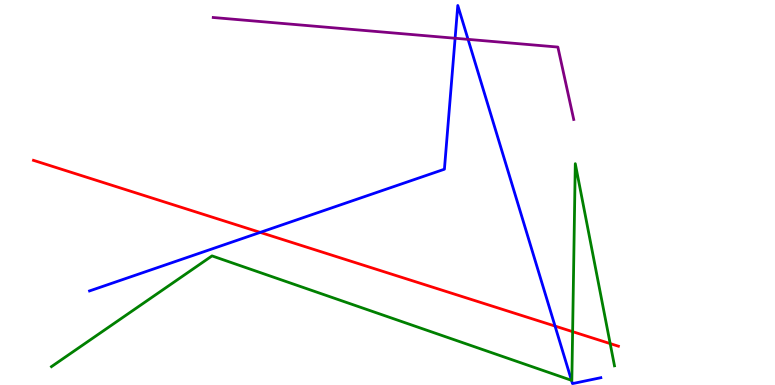[{'lines': ['blue', 'red'], 'intersections': [{'x': 3.36, 'y': 3.96}, {'x': 7.16, 'y': 1.53}]}, {'lines': ['green', 'red'], 'intersections': [{'x': 7.39, 'y': 1.39}, {'x': 7.87, 'y': 1.08}]}, {'lines': ['purple', 'red'], 'intersections': []}, {'lines': ['blue', 'green'], 'intersections': [{'x': 7.37, 'y': 0.122}]}, {'lines': ['blue', 'purple'], 'intersections': [{'x': 5.87, 'y': 9.01}, {'x': 6.04, 'y': 8.98}]}, {'lines': ['green', 'purple'], 'intersections': []}]